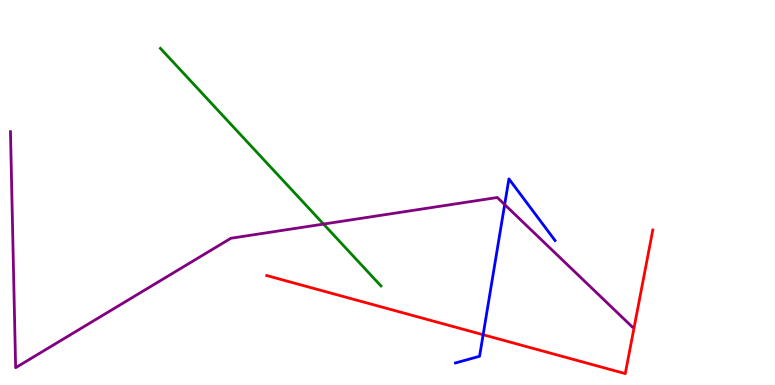[{'lines': ['blue', 'red'], 'intersections': [{'x': 6.23, 'y': 1.31}]}, {'lines': ['green', 'red'], 'intersections': []}, {'lines': ['purple', 'red'], 'intersections': []}, {'lines': ['blue', 'green'], 'intersections': []}, {'lines': ['blue', 'purple'], 'intersections': [{'x': 6.51, 'y': 4.69}]}, {'lines': ['green', 'purple'], 'intersections': [{'x': 4.17, 'y': 4.18}]}]